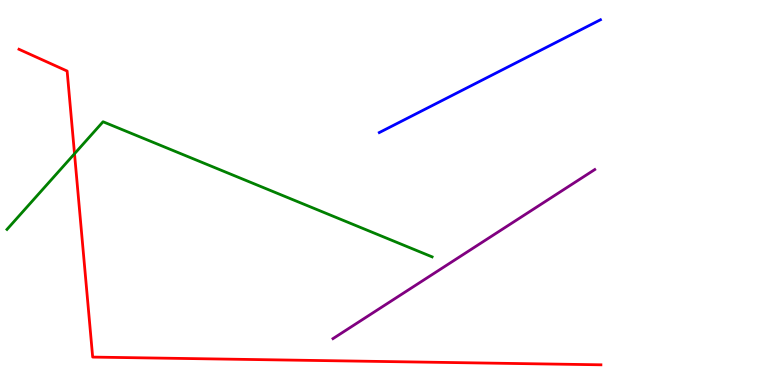[{'lines': ['blue', 'red'], 'intersections': []}, {'lines': ['green', 'red'], 'intersections': [{'x': 0.961, 'y': 6.01}]}, {'lines': ['purple', 'red'], 'intersections': []}, {'lines': ['blue', 'green'], 'intersections': []}, {'lines': ['blue', 'purple'], 'intersections': []}, {'lines': ['green', 'purple'], 'intersections': []}]